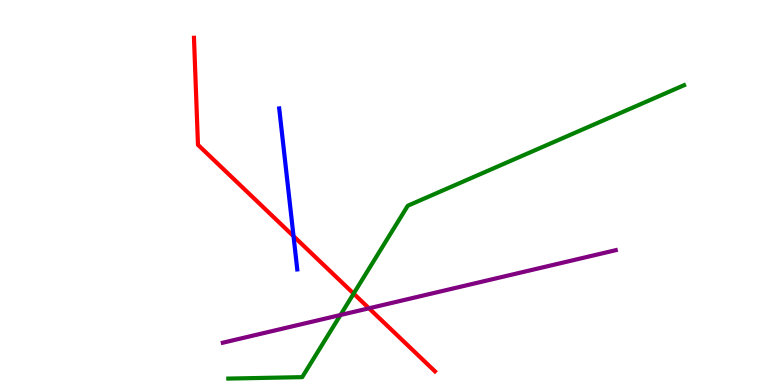[{'lines': ['blue', 'red'], 'intersections': [{'x': 3.79, 'y': 3.87}]}, {'lines': ['green', 'red'], 'intersections': [{'x': 4.56, 'y': 2.37}]}, {'lines': ['purple', 'red'], 'intersections': [{'x': 4.76, 'y': 1.99}]}, {'lines': ['blue', 'green'], 'intersections': []}, {'lines': ['blue', 'purple'], 'intersections': []}, {'lines': ['green', 'purple'], 'intersections': [{'x': 4.39, 'y': 1.82}]}]